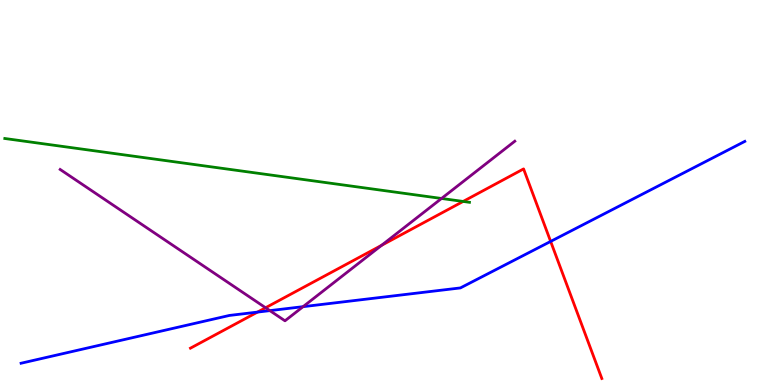[{'lines': ['blue', 'red'], 'intersections': [{'x': 3.32, 'y': 1.89}, {'x': 7.11, 'y': 3.73}]}, {'lines': ['green', 'red'], 'intersections': [{'x': 5.98, 'y': 4.77}]}, {'lines': ['purple', 'red'], 'intersections': [{'x': 3.43, 'y': 2.01}, {'x': 4.92, 'y': 3.63}]}, {'lines': ['blue', 'green'], 'intersections': []}, {'lines': ['blue', 'purple'], 'intersections': [{'x': 3.48, 'y': 1.93}, {'x': 3.91, 'y': 2.03}]}, {'lines': ['green', 'purple'], 'intersections': [{'x': 5.7, 'y': 4.84}]}]